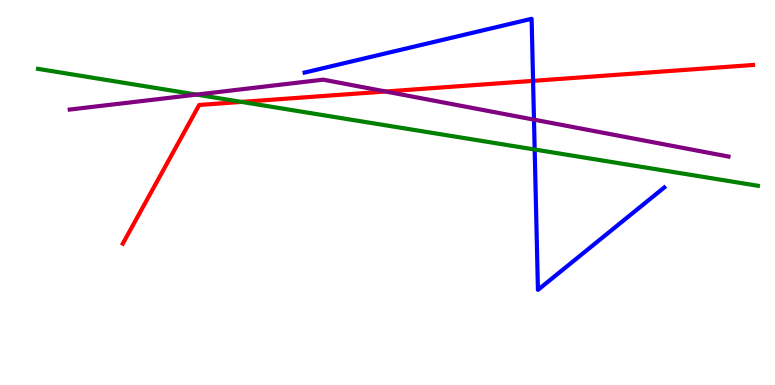[{'lines': ['blue', 'red'], 'intersections': [{'x': 6.88, 'y': 7.9}]}, {'lines': ['green', 'red'], 'intersections': [{'x': 3.12, 'y': 7.35}]}, {'lines': ['purple', 'red'], 'intersections': [{'x': 4.98, 'y': 7.62}]}, {'lines': ['blue', 'green'], 'intersections': [{'x': 6.9, 'y': 6.12}]}, {'lines': ['blue', 'purple'], 'intersections': [{'x': 6.89, 'y': 6.89}]}, {'lines': ['green', 'purple'], 'intersections': [{'x': 2.54, 'y': 7.54}]}]